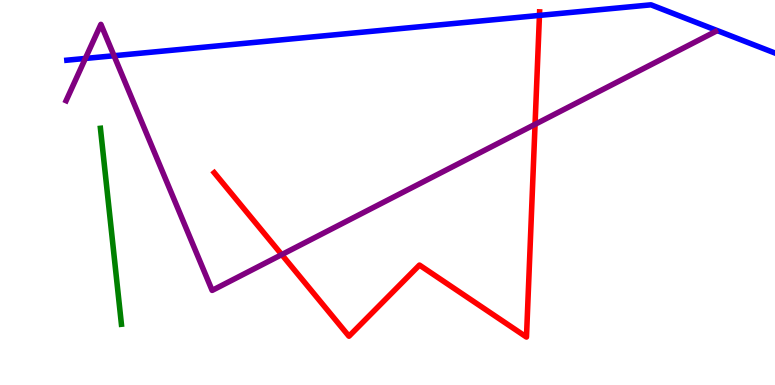[{'lines': ['blue', 'red'], 'intersections': [{'x': 6.96, 'y': 9.6}]}, {'lines': ['green', 'red'], 'intersections': []}, {'lines': ['purple', 'red'], 'intersections': [{'x': 3.64, 'y': 3.39}, {'x': 6.9, 'y': 6.77}]}, {'lines': ['blue', 'green'], 'intersections': []}, {'lines': ['blue', 'purple'], 'intersections': [{'x': 1.1, 'y': 8.48}, {'x': 1.47, 'y': 8.55}]}, {'lines': ['green', 'purple'], 'intersections': []}]